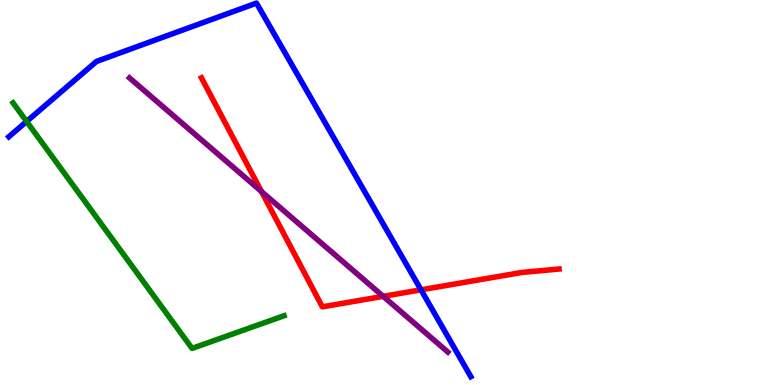[{'lines': ['blue', 'red'], 'intersections': [{'x': 5.43, 'y': 2.47}]}, {'lines': ['green', 'red'], 'intersections': []}, {'lines': ['purple', 'red'], 'intersections': [{'x': 3.37, 'y': 5.03}, {'x': 4.94, 'y': 2.3}]}, {'lines': ['blue', 'green'], 'intersections': [{'x': 0.343, 'y': 6.84}]}, {'lines': ['blue', 'purple'], 'intersections': []}, {'lines': ['green', 'purple'], 'intersections': []}]